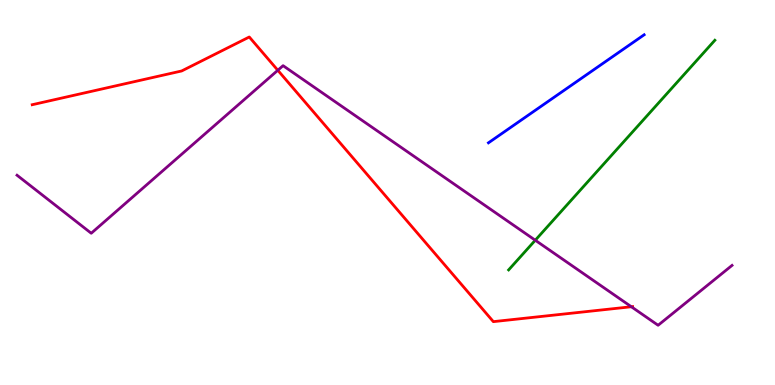[{'lines': ['blue', 'red'], 'intersections': []}, {'lines': ['green', 'red'], 'intersections': []}, {'lines': ['purple', 'red'], 'intersections': [{'x': 3.58, 'y': 8.17}, {'x': 8.15, 'y': 2.03}]}, {'lines': ['blue', 'green'], 'intersections': []}, {'lines': ['blue', 'purple'], 'intersections': []}, {'lines': ['green', 'purple'], 'intersections': [{'x': 6.91, 'y': 3.76}]}]